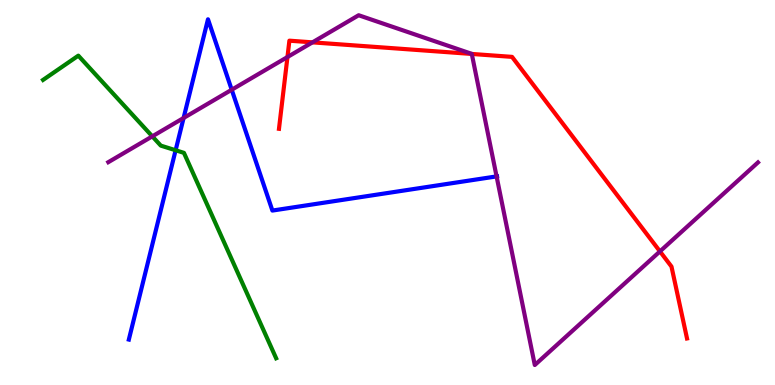[{'lines': ['blue', 'red'], 'intersections': []}, {'lines': ['green', 'red'], 'intersections': []}, {'lines': ['purple', 'red'], 'intersections': [{'x': 3.71, 'y': 8.52}, {'x': 4.03, 'y': 8.9}, {'x': 6.09, 'y': 8.6}, {'x': 8.52, 'y': 3.47}]}, {'lines': ['blue', 'green'], 'intersections': [{'x': 2.27, 'y': 6.1}]}, {'lines': ['blue', 'purple'], 'intersections': [{'x': 2.37, 'y': 6.94}, {'x': 2.99, 'y': 7.67}, {'x': 6.41, 'y': 5.42}]}, {'lines': ['green', 'purple'], 'intersections': [{'x': 1.97, 'y': 6.46}]}]